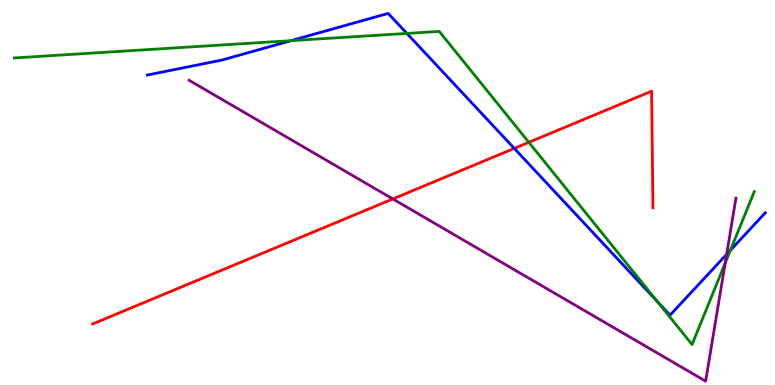[{'lines': ['blue', 'red'], 'intersections': [{'x': 6.64, 'y': 6.15}]}, {'lines': ['green', 'red'], 'intersections': [{'x': 6.82, 'y': 6.3}]}, {'lines': ['purple', 'red'], 'intersections': [{'x': 5.07, 'y': 4.83}]}, {'lines': ['blue', 'green'], 'intersections': [{'x': 3.76, 'y': 8.94}, {'x': 5.25, 'y': 9.13}, {'x': 8.48, 'y': 2.17}, {'x': 9.42, 'y': 3.5}]}, {'lines': ['blue', 'purple'], 'intersections': [{'x': 9.38, 'y': 3.39}]}, {'lines': ['green', 'purple'], 'intersections': [{'x': 9.36, 'y': 3.17}]}]